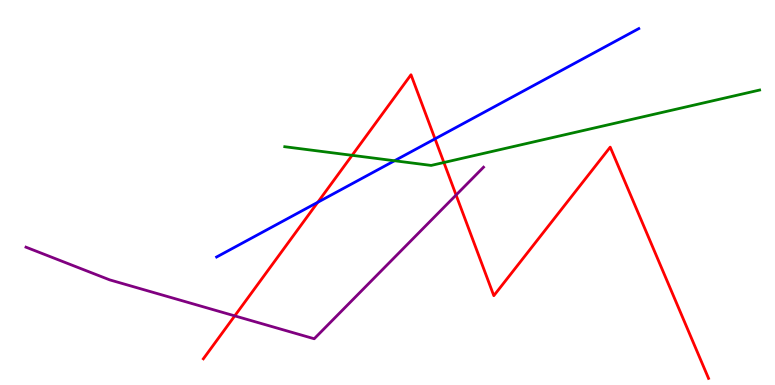[{'lines': ['blue', 'red'], 'intersections': [{'x': 4.1, 'y': 4.75}, {'x': 5.61, 'y': 6.39}]}, {'lines': ['green', 'red'], 'intersections': [{'x': 4.54, 'y': 5.97}, {'x': 5.73, 'y': 5.78}]}, {'lines': ['purple', 'red'], 'intersections': [{'x': 3.03, 'y': 1.8}, {'x': 5.88, 'y': 4.93}]}, {'lines': ['blue', 'green'], 'intersections': [{'x': 5.09, 'y': 5.82}]}, {'lines': ['blue', 'purple'], 'intersections': []}, {'lines': ['green', 'purple'], 'intersections': []}]